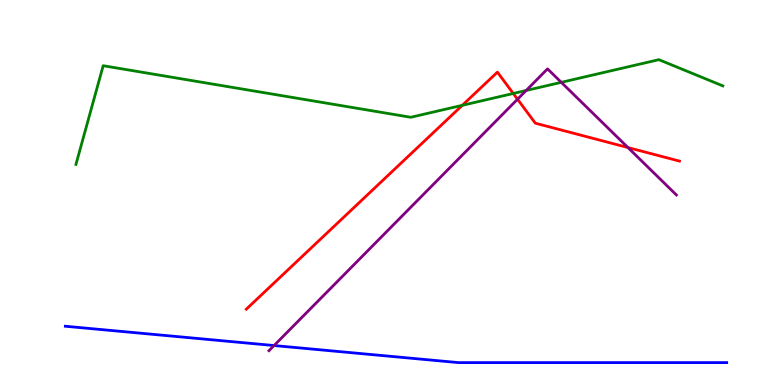[{'lines': ['blue', 'red'], 'intersections': []}, {'lines': ['green', 'red'], 'intersections': [{'x': 5.96, 'y': 7.26}, {'x': 6.62, 'y': 7.57}]}, {'lines': ['purple', 'red'], 'intersections': [{'x': 6.68, 'y': 7.42}, {'x': 8.1, 'y': 6.17}]}, {'lines': ['blue', 'green'], 'intersections': []}, {'lines': ['blue', 'purple'], 'intersections': [{'x': 3.54, 'y': 1.02}]}, {'lines': ['green', 'purple'], 'intersections': [{'x': 6.79, 'y': 7.65}, {'x': 7.24, 'y': 7.86}]}]